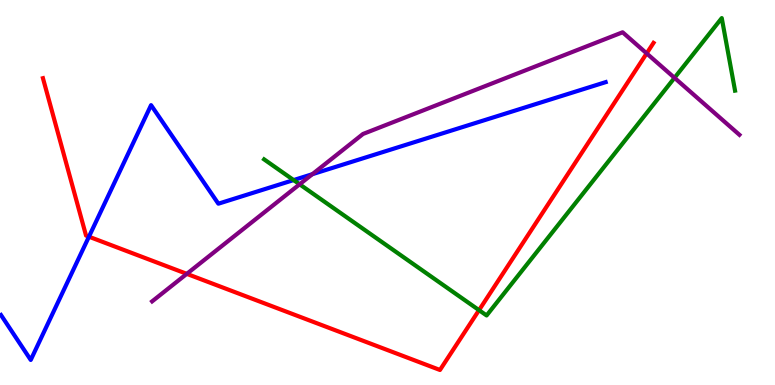[{'lines': ['blue', 'red'], 'intersections': [{'x': 1.15, 'y': 3.85}]}, {'lines': ['green', 'red'], 'intersections': [{'x': 6.18, 'y': 1.94}]}, {'lines': ['purple', 'red'], 'intersections': [{'x': 2.41, 'y': 2.89}, {'x': 8.34, 'y': 8.61}]}, {'lines': ['blue', 'green'], 'intersections': [{'x': 3.79, 'y': 5.32}]}, {'lines': ['blue', 'purple'], 'intersections': [{'x': 4.03, 'y': 5.48}]}, {'lines': ['green', 'purple'], 'intersections': [{'x': 3.87, 'y': 5.21}, {'x': 8.7, 'y': 7.98}]}]